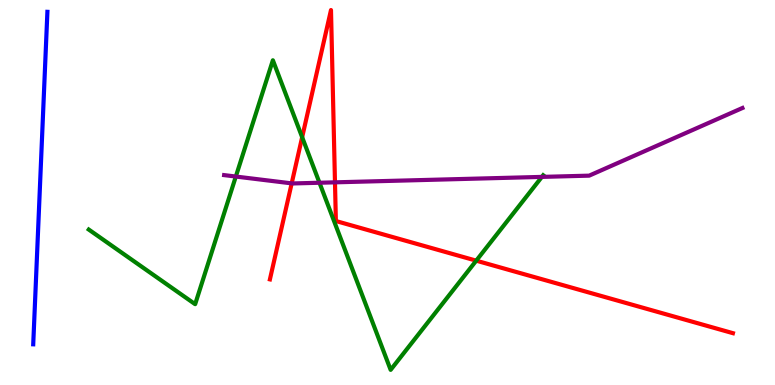[{'lines': ['blue', 'red'], 'intersections': []}, {'lines': ['green', 'red'], 'intersections': [{'x': 3.9, 'y': 6.44}, {'x': 6.14, 'y': 3.23}]}, {'lines': ['purple', 'red'], 'intersections': [{'x': 3.76, 'y': 5.24}, {'x': 4.32, 'y': 5.26}]}, {'lines': ['blue', 'green'], 'intersections': []}, {'lines': ['blue', 'purple'], 'intersections': []}, {'lines': ['green', 'purple'], 'intersections': [{'x': 3.04, 'y': 5.41}, {'x': 4.12, 'y': 5.25}, {'x': 6.99, 'y': 5.41}]}]